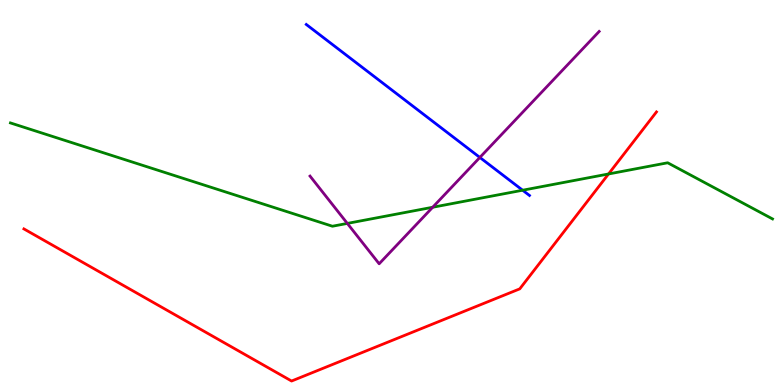[{'lines': ['blue', 'red'], 'intersections': []}, {'lines': ['green', 'red'], 'intersections': [{'x': 7.85, 'y': 5.48}]}, {'lines': ['purple', 'red'], 'intersections': []}, {'lines': ['blue', 'green'], 'intersections': [{'x': 6.74, 'y': 5.06}]}, {'lines': ['blue', 'purple'], 'intersections': [{'x': 6.19, 'y': 5.91}]}, {'lines': ['green', 'purple'], 'intersections': [{'x': 4.48, 'y': 4.2}, {'x': 5.58, 'y': 4.62}]}]